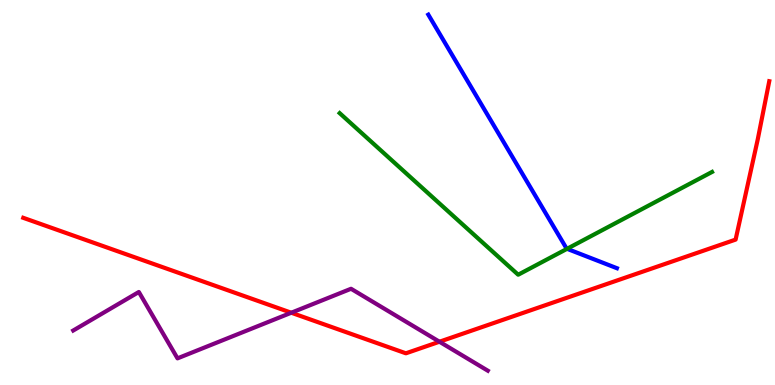[{'lines': ['blue', 'red'], 'intersections': []}, {'lines': ['green', 'red'], 'intersections': []}, {'lines': ['purple', 'red'], 'intersections': [{'x': 3.76, 'y': 1.88}, {'x': 5.67, 'y': 1.12}]}, {'lines': ['blue', 'green'], 'intersections': [{'x': 7.32, 'y': 3.54}]}, {'lines': ['blue', 'purple'], 'intersections': []}, {'lines': ['green', 'purple'], 'intersections': []}]